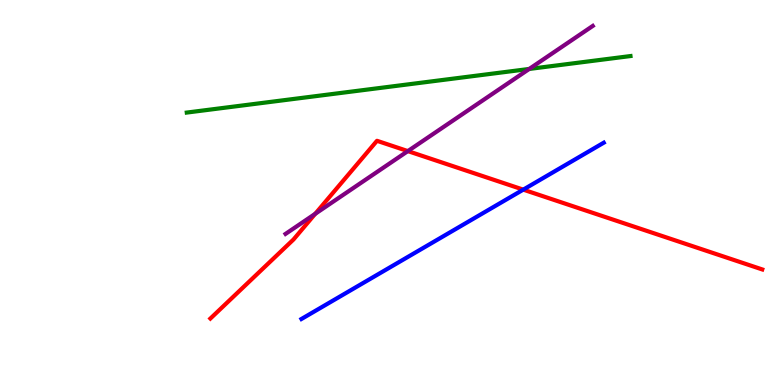[{'lines': ['blue', 'red'], 'intersections': [{'x': 6.75, 'y': 5.07}]}, {'lines': ['green', 'red'], 'intersections': []}, {'lines': ['purple', 'red'], 'intersections': [{'x': 4.07, 'y': 4.45}, {'x': 5.26, 'y': 6.08}]}, {'lines': ['blue', 'green'], 'intersections': []}, {'lines': ['blue', 'purple'], 'intersections': []}, {'lines': ['green', 'purple'], 'intersections': [{'x': 6.83, 'y': 8.21}]}]